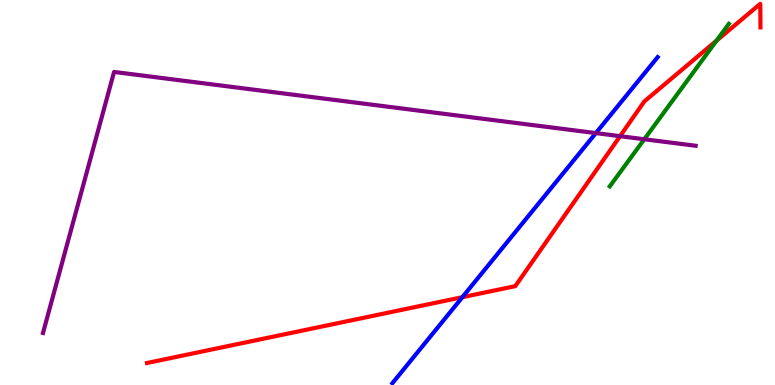[{'lines': ['blue', 'red'], 'intersections': [{'x': 5.97, 'y': 2.28}]}, {'lines': ['green', 'red'], 'intersections': [{'x': 9.25, 'y': 8.94}]}, {'lines': ['purple', 'red'], 'intersections': [{'x': 8.0, 'y': 6.46}]}, {'lines': ['blue', 'green'], 'intersections': []}, {'lines': ['blue', 'purple'], 'intersections': [{'x': 7.69, 'y': 6.54}]}, {'lines': ['green', 'purple'], 'intersections': [{'x': 8.31, 'y': 6.38}]}]